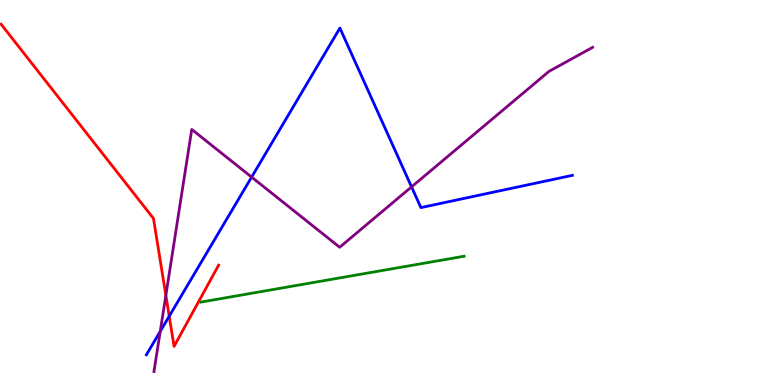[{'lines': ['blue', 'red'], 'intersections': [{'x': 2.18, 'y': 1.79}]}, {'lines': ['green', 'red'], 'intersections': []}, {'lines': ['purple', 'red'], 'intersections': [{'x': 2.14, 'y': 2.33}]}, {'lines': ['blue', 'green'], 'intersections': []}, {'lines': ['blue', 'purple'], 'intersections': [{'x': 2.07, 'y': 1.39}, {'x': 3.25, 'y': 5.4}, {'x': 5.31, 'y': 5.15}]}, {'lines': ['green', 'purple'], 'intersections': []}]